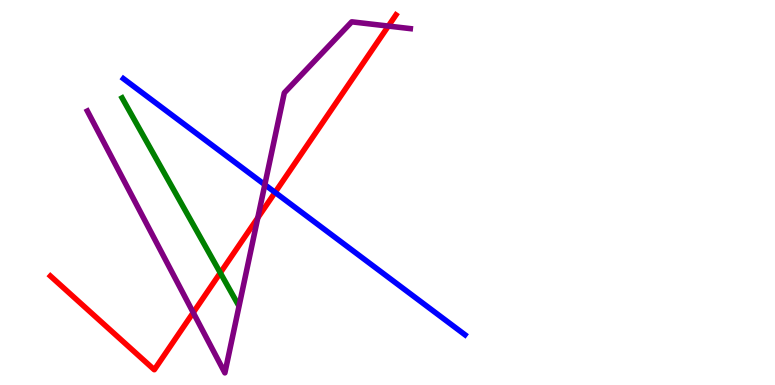[{'lines': ['blue', 'red'], 'intersections': [{'x': 3.55, 'y': 5.0}]}, {'lines': ['green', 'red'], 'intersections': [{'x': 2.84, 'y': 2.91}]}, {'lines': ['purple', 'red'], 'intersections': [{'x': 2.49, 'y': 1.88}, {'x': 3.33, 'y': 4.34}, {'x': 5.01, 'y': 9.32}]}, {'lines': ['blue', 'green'], 'intersections': []}, {'lines': ['blue', 'purple'], 'intersections': [{'x': 3.42, 'y': 5.2}]}, {'lines': ['green', 'purple'], 'intersections': []}]